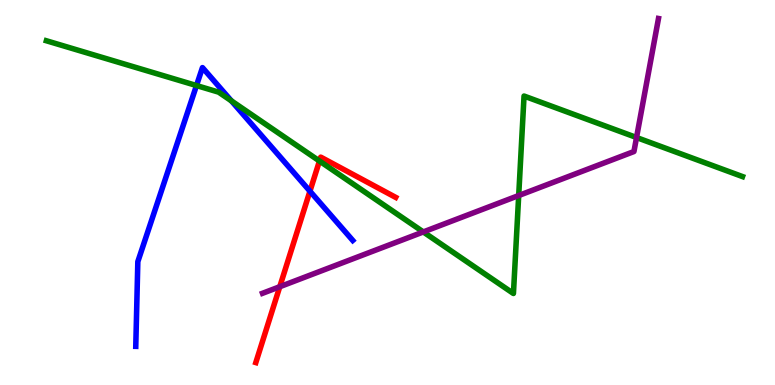[{'lines': ['blue', 'red'], 'intersections': [{'x': 4.0, 'y': 5.03}]}, {'lines': ['green', 'red'], 'intersections': [{'x': 4.12, 'y': 5.82}]}, {'lines': ['purple', 'red'], 'intersections': [{'x': 3.61, 'y': 2.55}]}, {'lines': ['blue', 'green'], 'intersections': [{'x': 2.54, 'y': 7.78}, {'x': 2.99, 'y': 7.38}]}, {'lines': ['blue', 'purple'], 'intersections': []}, {'lines': ['green', 'purple'], 'intersections': [{'x': 5.46, 'y': 3.98}, {'x': 6.69, 'y': 4.92}, {'x': 8.21, 'y': 6.43}]}]